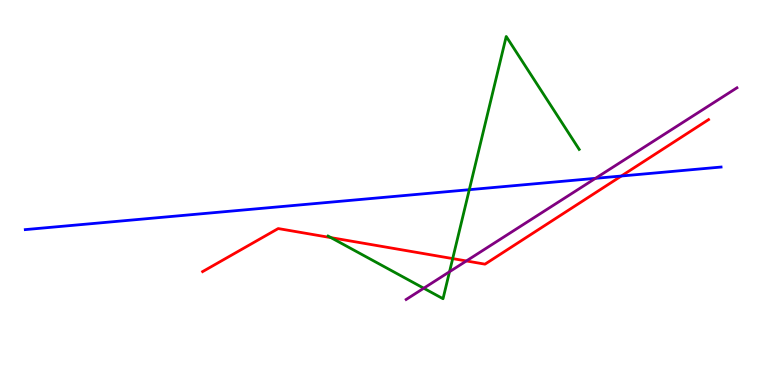[{'lines': ['blue', 'red'], 'intersections': [{'x': 8.02, 'y': 5.43}]}, {'lines': ['green', 'red'], 'intersections': [{'x': 4.27, 'y': 3.83}, {'x': 5.84, 'y': 3.28}]}, {'lines': ['purple', 'red'], 'intersections': [{'x': 6.02, 'y': 3.22}]}, {'lines': ['blue', 'green'], 'intersections': [{'x': 6.06, 'y': 5.07}]}, {'lines': ['blue', 'purple'], 'intersections': [{'x': 7.68, 'y': 5.37}]}, {'lines': ['green', 'purple'], 'intersections': [{'x': 5.47, 'y': 2.51}, {'x': 5.8, 'y': 2.94}]}]